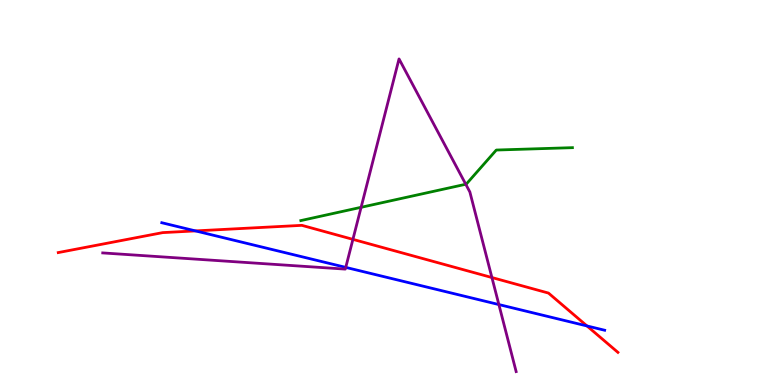[{'lines': ['blue', 'red'], 'intersections': [{'x': 2.52, 'y': 4.0}, {'x': 7.57, 'y': 1.53}]}, {'lines': ['green', 'red'], 'intersections': []}, {'lines': ['purple', 'red'], 'intersections': [{'x': 4.55, 'y': 3.78}, {'x': 6.35, 'y': 2.79}]}, {'lines': ['blue', 'green'], 'intersections': []}, {'lines': ['blue', 'purple'], 'intersections': [{'x': 4.46, 'y': 3.05}, {'x': 6.44, 'y': 2.09}]}, {'lines': ['green', 'purple'], 'intersections': [{'x': 4.66, 'y': 4.62}, {'x': 6.01, 'y': 5.21}]}]